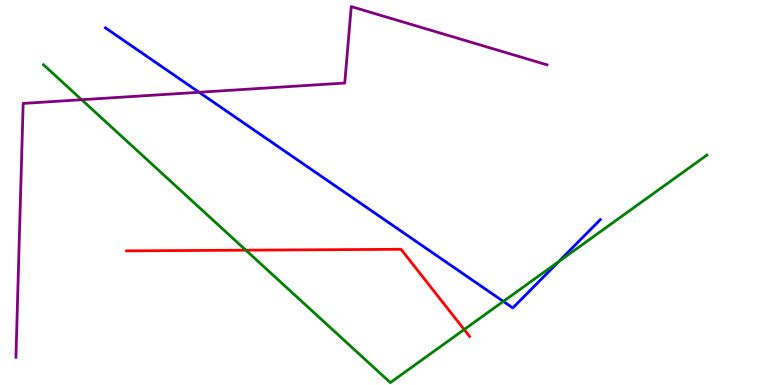[{'lines': ['blue', 'red'], 'intersections': []}, {'lines': ['green', 'red'], 'intersections': [{'x': 3.17, 'y': 3.5}, {'x': 5.99, 'y': 1.44}]}, {'lines': ['purple', 'red'], 'intersections': []}, {'lines': ['blue', 'green'], 'intersections': [{'x': 6.49, 'y': 2.17}, {'x': 7.21, 'y': 3.21}]}, {'lines': ['blue', 'purple'], 'intersections': [{'x': 2.57, 'y': 7.6}]}, {'lines': ['green', 'purple'], 'intersections': [{'x': 1.05, 'y': 7.41}]}]